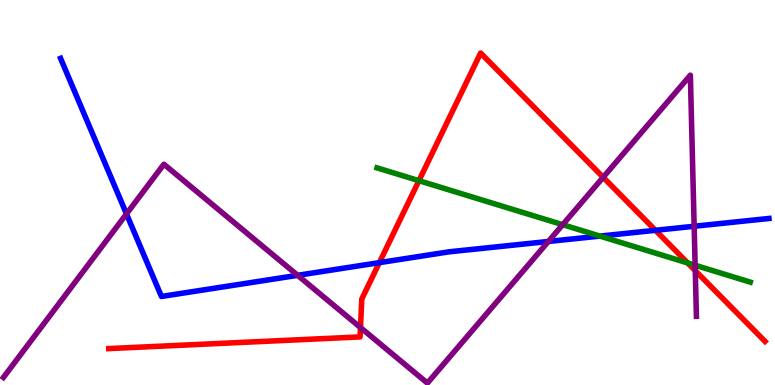[{'lines': ['blue', 'red'], 'intersections': [{'x': 4.89, 'y': 3.18}, {'x': 8.46, 'y': 4.02}]}, {'lines': ['green', 'red'], 'intersections': [{'x': 5.41, 'y': 5.31}, {'x': 8.87, 'y': 3.17}]}, {'lines': ['purple', 'red'], 'intersections': [{'x': 4.65, 'y': 1.49}, {'x': 7.78, 'y': 5.4}, {'x': 8.97, 'y': 2.97}]}, {'lines': ['blue', 'green'], 'intersections': [{'x': 7.74, 'y': 3.87}]}, {'lines': ['blue', 'purple'], 'intersections': [{'x': 1.63, 'y': 4.44}, {'x': 3.84, 'y': 2.85}, {'x': 7.08, 'y': 3.73}, {'x': 8.96, 'y': 4.12}]}, {'lines': ['green', 'purple'], 'intersections': [{'x': 7.26, 'y': 4.16}, {'x': 8.97, 'y': 3.11}]}]